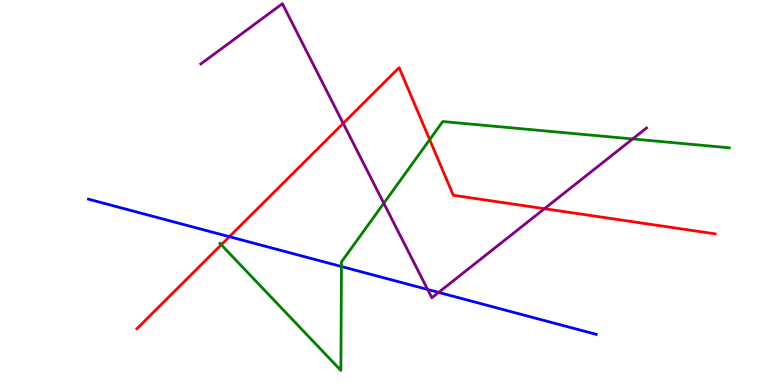[{'lines': ['blue', 'red'], 'intersections': [{'x': 2.96, 'y': 3.85}]}, {'lines': ['green', 'red'], 'intersections': [{'x': 2.86, 'y': 3.64}, {'x': 5.54, 'y': 6.37}]}, {'lines': ['purple', 'red'], 'intersections': [{'x': 4.43, 'y': 6.8}, {'x': 7.03, 'y': 4.58}]}, {'lines': ['blue', 'green'], 'intersections': [{'x': 4.41, 'y': 3.08}]}, {'lines': ['blue', 'purple'], 'intersections': [{'x': 5.52, 'y': 2.48}, {'x': 5.66, 'y': 2.41}]}, {'lines': ['green', 'purple'], 'intersections': [{'x': 4.95, 'y': 4.72}, {'x': 8.16, 'y': 6.39}]}]